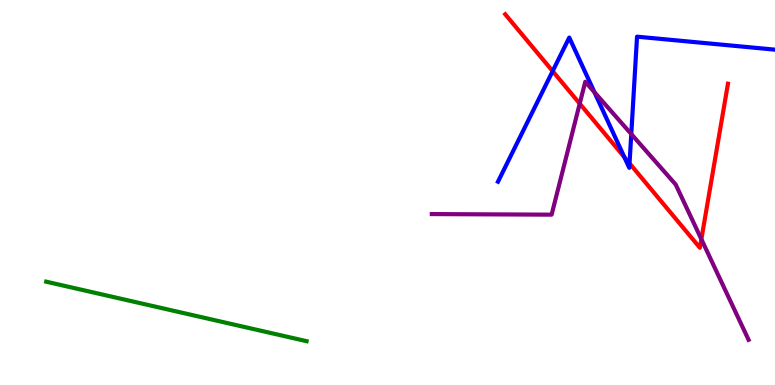[{'lines': ['blue', 'red'], 'intersections': [{'x': 7.13, 'y': 8.15}, {'x': 8.06, 'y': 5.92}, {'x': 8.12, 'y': 5.76}]}, {'lines': ['green', 'red'], 'intersections': []}, {'lines': ['purple', 'red'], 'intersections': [{'x': 7.48, 'y': 7.31}, {'x': 9.05, 'y': 3.79}]}, {'lines': ['blue', 'green'], 'intersections': []}, {'lines': ['blue', 'purple'], 'intersections': [{'x': 7.67, 'y': 7.61}, {'x': 8.15, 'y': 6.52}]}, {'lines': ['green', 'purple'], 'intersections': []}]